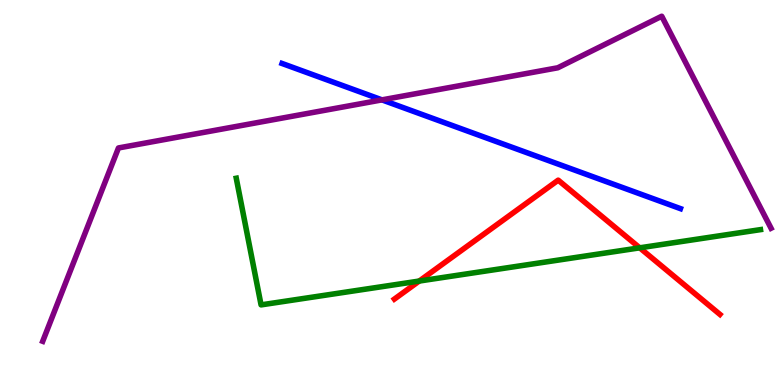[{'lines': ['blue', 'red'], 'intersections': []}, {'lines': ['green', 'red'], 'intersections': [{'x': 5.41, 'y': 2.7}, {'x': 8.25, 'y': 3.56}]}, {'lines': ['purple', 'red'], 'intersections': []}, {'lines': ['blue', 'green'], 'intersections': []}, {'lines': ['blue', 'purple'], 'intersections': [{'x': 4.93, 'y': 7.41}]}, {'lines': ['green', 'purple'], 'intersections': []}]